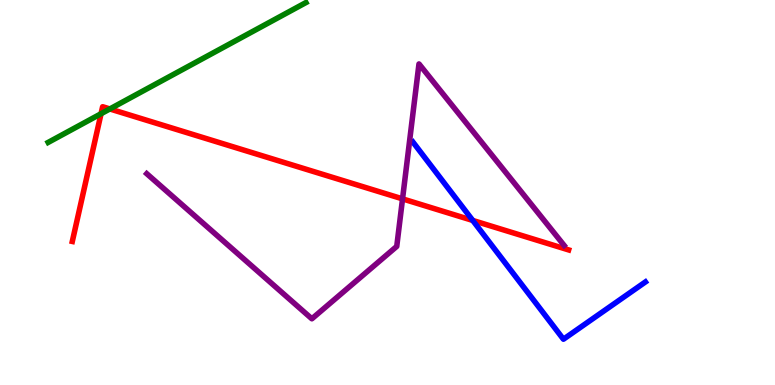[{'lines': ['blue', 'red'], 'intersections': [{'x': 6.1, 'y': 4.27}]}, {'lines': ['green', 'red'], 'intersections': [{'x': 1.3, 'y': 7.05}, {'x': 1.42, 'y': 7.17}]}, {'lines': ['purple', 'red'], 'intersections': [{'x': 5.19, 'y': 4.83}]}, {'lines': ['blue', 'green'], 'intersections': []}, {'lines': ['blue', 'purple'], 'intersections': []}, {'lines': ['green', 'purple'], 'intersections': []}]